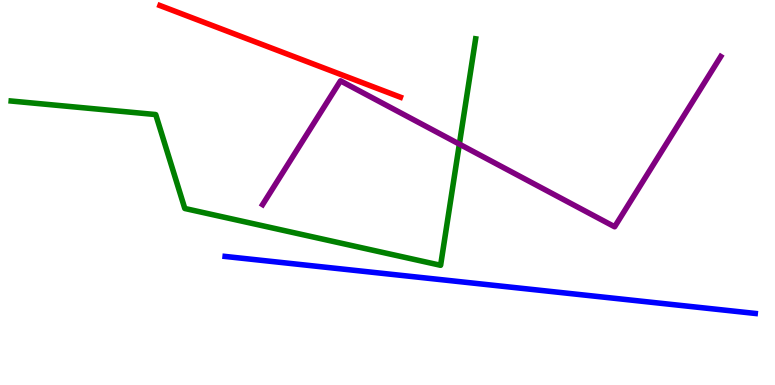[{'lines': ['blue', 'red'], 'intersections': []}, {'lines': ['green', 'red'], 'intersections': []}, {'lines': ['purple', 'red'], 'intersections': []}, {'lines': ['blue', 'green'], 'intersections': []}, {'lines': ['blue', 'purple'], 'intersections': []}, {'lines': ['green', 'purple'], 'intersections': [{'x': 5.93, 'y': 6.26}]}]